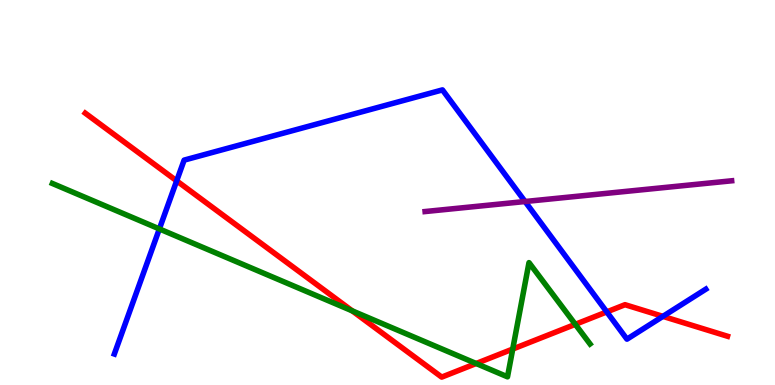[{'lines': ['blue', 'red'], 'intersections': [{'x': 2.28, 'y': 5.3}, {'x': 7.83, 'y': 1.9}, {'x': 8.55, 'y': 1.78}]}, {'lines': ['green', 'red'], 'intersections': [{'x': 4.55, 'y': 1.93}, {'x': 6.14, 'y': 0.558}, {'x': 6.62, 'y': 0.934}, {'x': 7.42, 'y': 1.58}]}, {'lines': ['purple', 'red'], 'intersections': []}, {'lines': ['blue', 'green'], 'intersections': [{'x': 2.06, 'y': 4.05}]}, {'lines': ['blue', 'purple'], 'intersections': [{'x': 6.78, 'y': 4.77}]}, {'lines': ['green', 'purple'], 'intersections': []}]